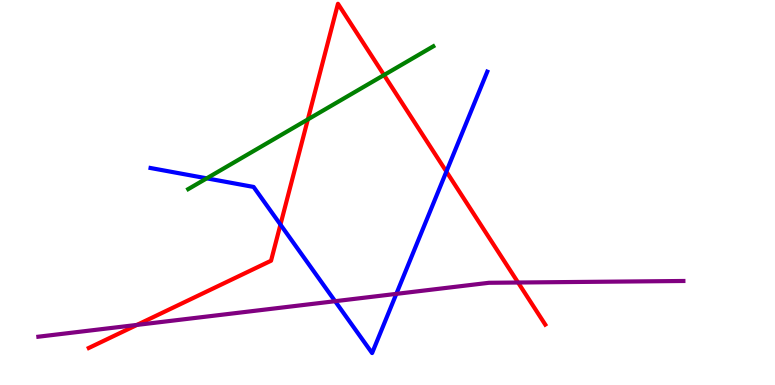[{'lines': ['blue', 'red'], 'intersections': [{'x': 3.62, 'y': 4.17}, {'x': 5.76, 'y': 5.54}]}, {'lines': ['green', 'red'], 'intersections': [{'x': 3.97, 'y': 6.9}, {'x': 4.96, 'y': 8.05}]}, {'lines': ['purple', 'red'], 'intersections': [{'x': 1.77, 'y': 1.56}, {'x': 6.68, 'y': 2.66}]}, {'lines': ['blue', 'green'], 'intersections': [{'x': 2.67, 'y': 5.37}]}, {'lines': ['blue', 'purple'], 'intersections': [{'x': 4.32, 'y': 2.18}, {'x': 5.11, 'y': 2.37}]}, {'lines': ['green', 'purple'], 'intersections': []}]